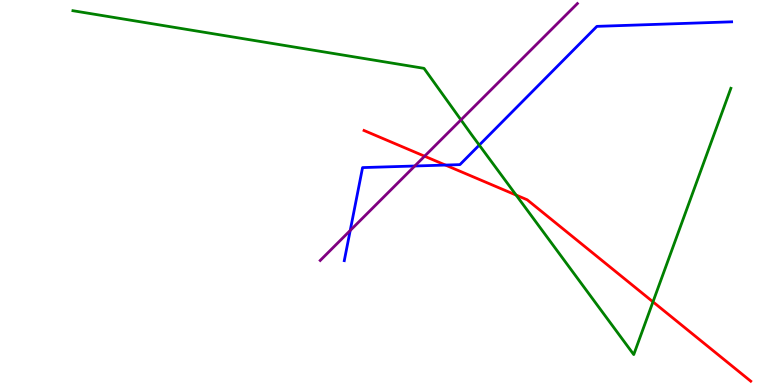[{'lines': ['blue', 'red'], 'intersections': [{'x': 5.75, 'y': 5.71}]}, {'lines': ['green', 'red'], 'intersections': [{'x': 6.66, 'y': 4.93}, {'x': 8.43, 'y': 2.16}]}, {'lines': ['purple', 'red'], 'intersections': [{'x': 5.48, 'y': 5.94}]}, {'lines': ['blue', 'green'], 'intersections': [{'x': 6.18, 'y': 6.23}]}, {'lines': ['blue', 'purple'], 'intersections': [{'x': 4.52, 'y': 4.01}, {'x': 5.35, 'y': 5.69}]}, {'lines': ['green', 'purple'], 'intersections': [{'x': 5.95, 'y': 6.89}]}]